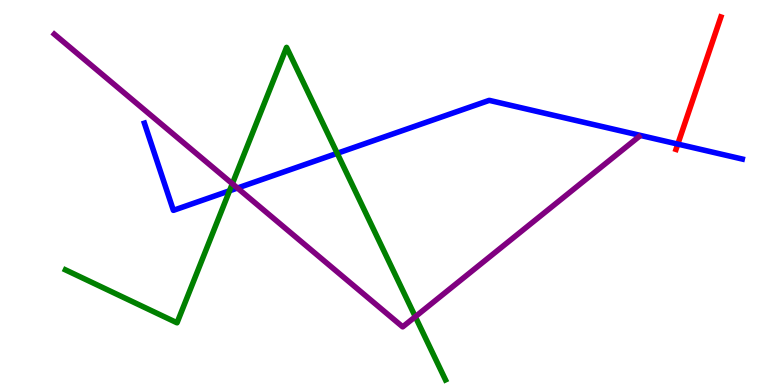[{'lines': ['blue', 'red'], 'intersections': [{'x': 8.75, 'y': 6.26}]}, {'lines': ['green', 'red'], 'intersections': []}, {'lines': ['purple', 'red'], 'intersections': []}, {'lines': ['blue', 'green'], 'intersections': [{'x': 2.96, 'y': 5.04}, {'x': 4.35, 'y': 6.02}]}, {'lines': ['blue', 'purple'], 'intersections': [{'x': 3.06, 'y': 5.12}]}, {'lines': ['green', 'purple'], 'intersections': [{'x': 3.0, 'y': 5.23}, {'x': 5.36, 'y': 1.77}]}]